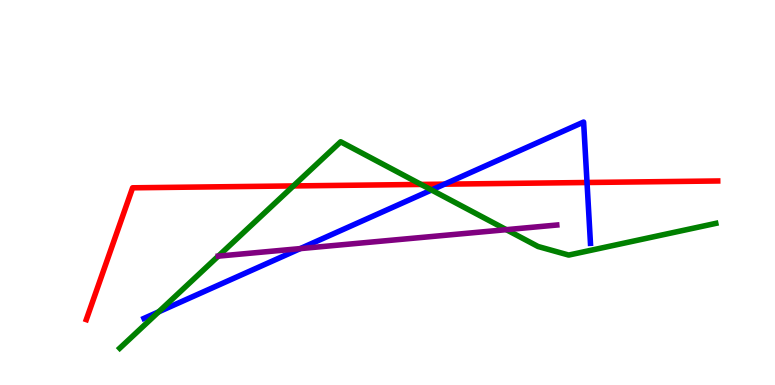[{'lines': ['blue', 'red'], 'intersections': [{'x': 5.74, 'y': 5.22}, {'x': 7.57, 'y': 5.26}]}, {'lines': ['green', 'red'], 'intersections': [{'x': 3.79, 'y': 5.17}, {'x': 5.43, 'y': 5.21}]}, {'lines': ['purple', 'red'], 'intersections': []}, {'lines': ['blue', 'green'], 'intersections': [{'x': 2.05, 'y': 1.9}, {'x': 5.57, 'y': 5.07}]}, {'lines': ['blue', 'purple'], 'intersections': [{'x': 3.87, 'y': 3.54}]}, {'lines': ['green', 'purple'], 'intersections': [{'x': 6.53, 'y': 4.03}]}]